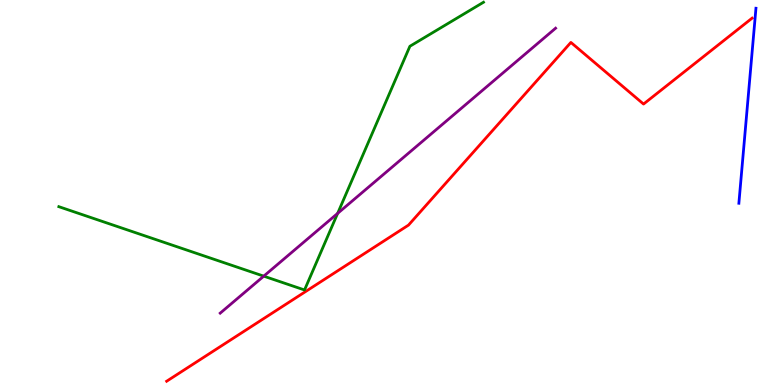[{'lines': ['blue', 'red'], 'intersections': []}, {'lines': ['green', 'red'], 'intersections': []}, {'lines': ['purple', 'red'], 'intersections': []}, {'lines': ['blue', 'green'], 'intersections': []}, {'lines': ['blue', 'purple'], 'intersections': []}, {'lines': ['green', 'purple'], 'intersections': [{'x': 3.4, 'y': 2.83}, {'x': 4.36, 'y': 4.46}]}]